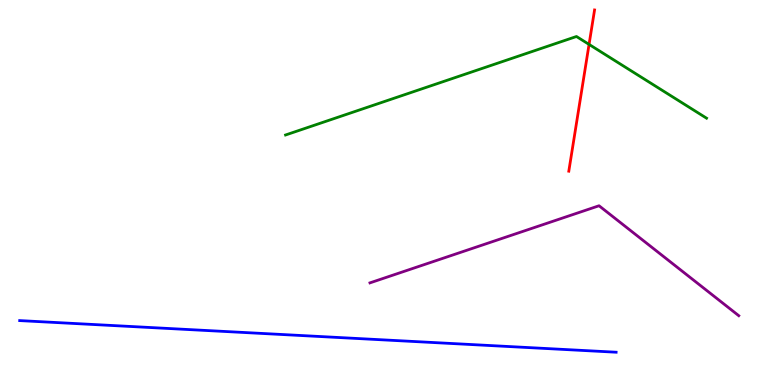[{'lines': ['blue', 'red'], 'intersections': []}, {'lines': ['green', 'red'], 'intersections': [{'x': 7.6, 'y': 8.85}]}, {'lines': ['purple', 'red'], 'intersections': []}, {'lines': ['blue', 'green'], 'intersections': []}, {'lines': ['blue', 'purple'], 'intersections': []}, {'lines': ['green', 'purple'], 'intersections': []}]